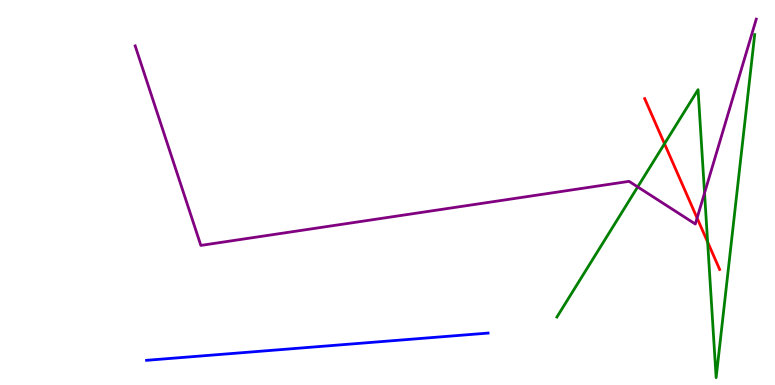[{'lines': ['blue', 'red'], 'intersections': []}, {'lines': ['green', 'red'], 'intersections': [{'x': 8.57, 'y': 6.27}, {'x': 9.13, 'y': 3.71}]}, {'lines': ['purple', 'red'], 'intersections': [{'x': 8.99, 'y': 4.34}]}, {'lines': ['blue', 'green'], 'intersections': []}, {'lines': ['blue', 'purple'], 'intersections': []}, {'lines': ['green', 'purple'], 'intersections': [{'x': 8.23, 'y': 5.15}, {'x': 9.09, 'y': 4.99}]}]